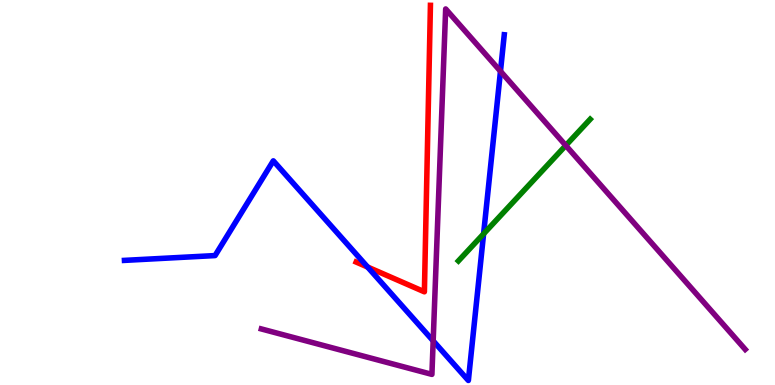[{'lines': ['blue', 'red'], 'intersections': [{'x': 4.74, 'y': 3.06}]}, {'lines': ['green', 'red'], 'intersections': []}, {'lines': ['purple', 'red'], 'intersections': []}, {'lines': ['blue', 'green'], 'intersections': [{'x': 6.24, 'y': 3.93}]}, {'lines': ['blue', 'purple'], 'intersections': [{'x': 5.59, 'y': 1.15}, {'x': 6.46, 'y': 8.15}]}, {'lines': ['green', 'purple'], 'intersections': [{'x': 7.3, 'y': 6.22}]}]